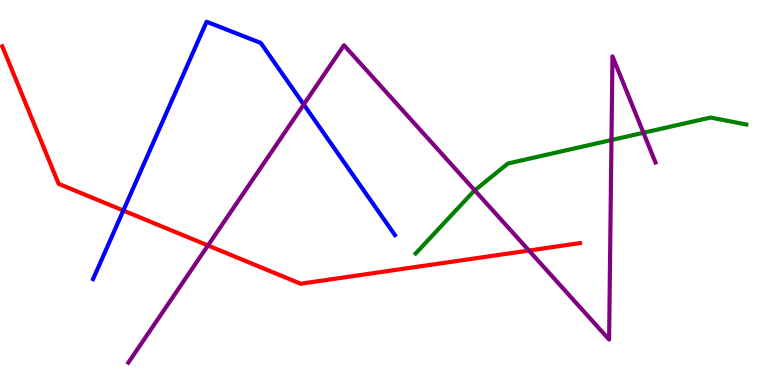[{'lines': ['blue', 'red'], 'intersections': [{'x': 1.59, 'y': 4.53}]}, {'lines': ['green', 'red'], 'intersections': []}, {'lines': ['purple', 'red'], 'intersections': [{'x': 2.68, 'y': 3.62}, {'x': 6.83, 'y': 3.49}]}, {'lines': ['blue', 'green'], 'intersections': []}, {'lines': ['blue', 'purple'], 'intersections': [{'x': 3.92, 'y': 7.29}]}, {'lines': ['green', 'purple'], 'intersections': [{'x': 6.13, 'y': 5.06}, {'x': 7.89, 'y': 6.36}, {'x': 8.3, 'y': 6.55}]}]